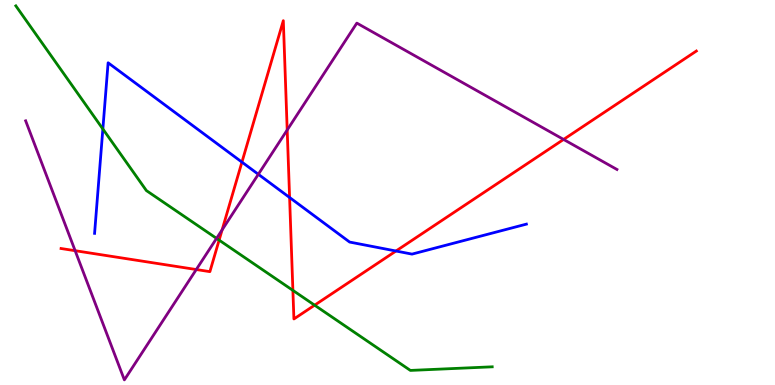[{'lines': ['blue', 'red'], 'intersections': [{'x': 3.12, 'y': 5.79}, {'x': 3.74, 'y': 4.87}, {'x': 5.11, 'y': 3.48}]}, {'lines': ['green', 'red'], 'intersections': [{'x': 2.83, 'y': 3.76}, {'x': 3.78, 'y': 2.46}, {'x': 4.06, 'y': 2.07}]}, {'lines': ['purple', 'red'], 'intersections': [{'x': 0.97, 'y': 3.49}, {'x': 2.53, 'y': 3.0}, {'x': 2.87, 'y': 4.03}, {'x': 3.71, 'y': 6.62}, {'x': 7.27, 'y': 6.38}]}, {'lines': ['blue', 'green'], 'intersections': [{'x': 1.33, 'y': 6.65}]}, {'lines': ['blue', 'purple'], 'intersections': [{'x': 3.33, 'y': 5.47}]}, {'lines': ['green', 'purple'], 'intersections': [{'x': 2.79, 'y': 3.81}]}]